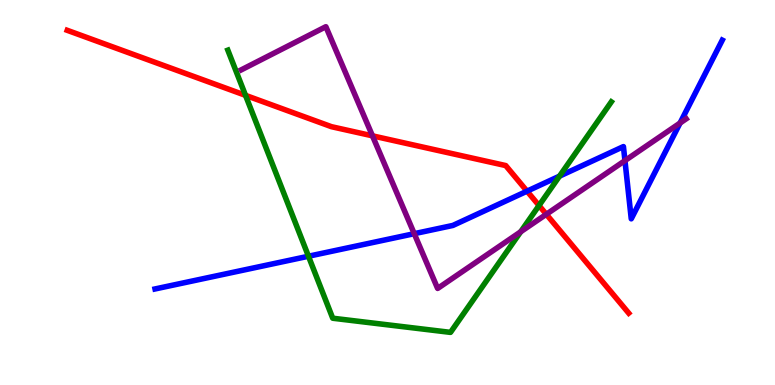[{'lines': ['blue', 'red'], 'intersections': [{'x': 6.8, 'y': 5.03}]}, {'lines': ['green', 'red'], 'intersections': [{'x': 3.17, 'y': 7.52}, {'x': 6.96, 'y': 4.66}]}, {'lines': ['purple', 'red'], 'intersections': [{'x': 4.81, 'y': 6.47}, {'x': 7.05, 'y': 4.43}]}, {'lines': ['blue', 'green'], 'intersections': [{'x': 3.98, 'y': 3.34}, {'x': 7.22, 'y': 5.42}]}, {'lines': ['blue', 'purple'], 'intersections': [{'x': 5.35, 'y': 3.93}, {'x': 8.06, 'y': 5.83}, {'x': 8.78, 'y': 6.8}]}, {'lines': ['green', 'purple'], 'intersections': [{'x': 6.72, 'y': 3.98}]}]